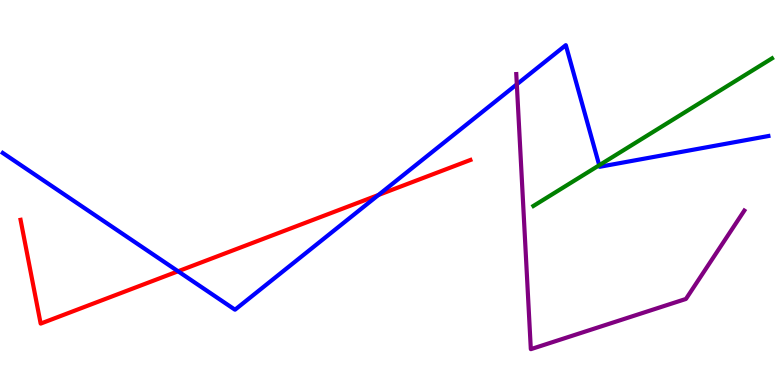[{'lines': ['blue', 'red'], 'intersections': [{'x': 2.3, 'y': 2.95}, {'x': 4.88, 'y': 4.94}]}, {'lines': ['green', 'red'], 'intersections': []}, {'lines': ['purple', 'red'], 'intersections': []}, {'lines': ['blue', 'green'], 'intersections': [{'x': 7.73, 'y': 5.71}]}, {'lines': ['blue', 'purple'], 'intersections': [{'x': 6.67, 'y': 7.81}]}, {'lines': ['green', 'purple'], 'intersections': []}]